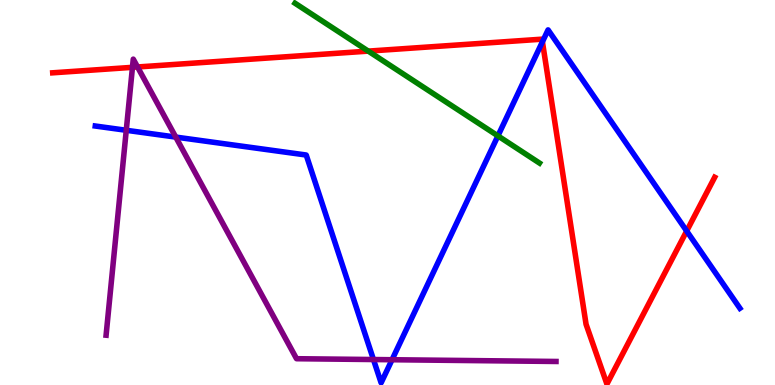[{'lines': ['blue', 'red'], 'intersections': [{'x': 7.0, 'y': 8.91}, {'x': 8.86, 'y': 4.0}]}, {'lines': ['green', 'red'], 'intersections': [{'x': 4.75, 'y': 8.67}]}, {'lines': ['purple', 'red'], 'intersections': [{'x': 1.71, 'y': 8.25}, {'x': 1.77, 'y': 8.26}]}, {'lines': ['blue', 'green'], 'intersections': [{'x': 6.42, 'y': 6.47}]}, {'lines': ['blue', 'purple'], 'intersections': [{'x': 1.63, 'y': 6.62}, {'x': 2.27, 'y': 6.44}, {'x': 4.82, 'y': 0.661}, {'x': 5.06, 'y': 0.656}]}, {'lines': ['green', 'purple'], 'intersections': []}]